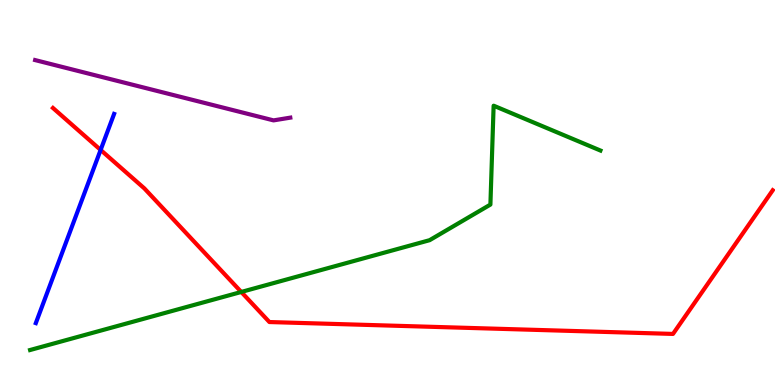[{'lines': ['blue', 'red'], 'intersections': [{'x': 1.3, 'y': 6.11}]}, {'lines': ['green', 'red'], 'intersections': [{'x': 3.11, 'y': 2.42}]}, {'lines': ['purple', 'red'], 'intersections': []}, {'lines': ['blue', 'green'], 'intersections': []}, {'lines': ['blue', 'purple'], 'intersections': []}, {'lines': ['green', 'purple'], 'intersections': []}]